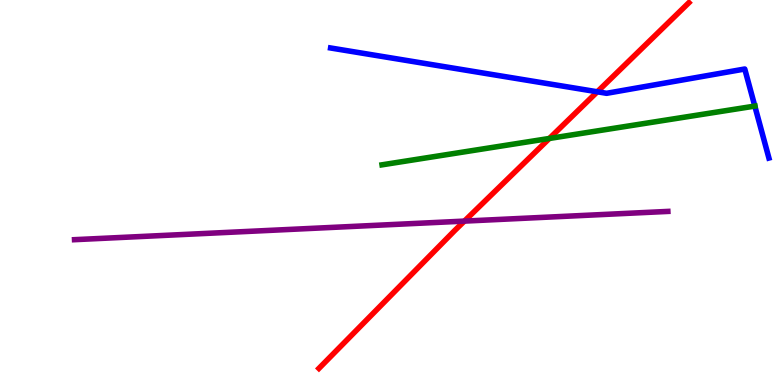[{'lines': ['blue', 'red'], 'intersections': [{'x': 7.71, 'y': 7.62}]}, {'lines': ['green', 'red'], 'intersections': [{'x': 7.09, 'y': 6.4}]}, {'lines': ['purple', 'red'], 'intersections': [{'x': 5.99, 'y': 4.26}]}, {'lines': ['blue', 'green'], 'intersections': [{'x': 9.74, 'y': 7.24}]}, {'lines': ['blue', 'purple'], 'intersections': []}, {'lines': ['green', 'purple'], 'intersections': []}]